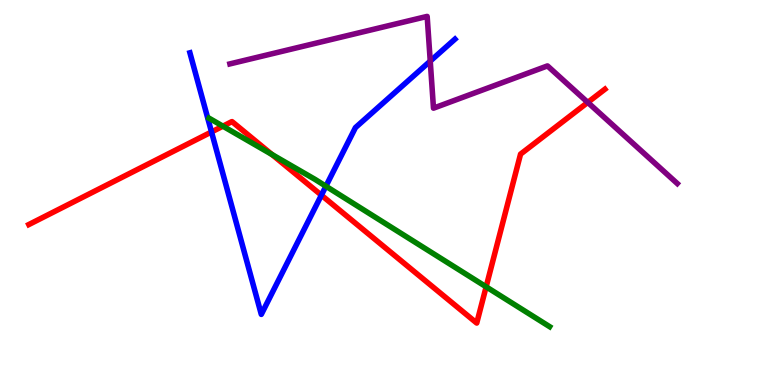[{'lines': ['blue', 'red'], 'intersections': [{'x': 2.73, 'y': 6.57}, {'x': 4.15, 'y': 4.93}]}, {'lines': ['green', 'red'], 'intersections': [{'x': 2.88, 'y': 6.72}, {'x': 3.51, 'y': 5.99}, {'x': 6.27, 'y': 2.55}]}, {'lines': ['purple', 'red'], 'intersections': [{'x': 7.58, 'y': 7.34}]}, {'lines': ['blue', 'green'], 'intersections': [{'x': 4.21, 'y': 5.16}]}, {'lines': ['blue', 'purple'], 'intersections': [{'x': 5.55, 'y': 8.41}]}, {'lines': ['green', 'purple'], 'intersections': []}]